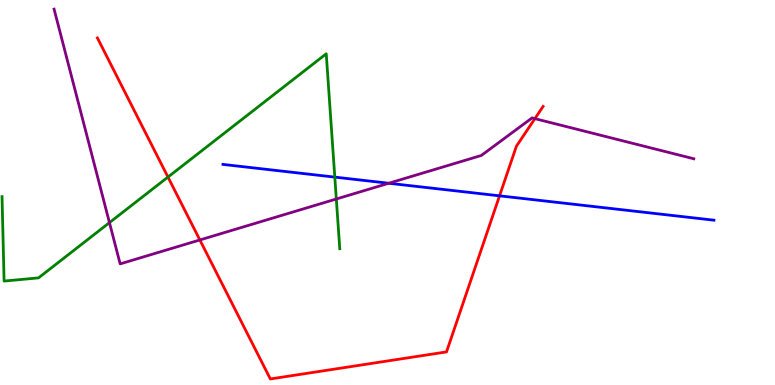[{'lines': ['blue', 'red'], 'intersections': [{'x': 6.45, 'y': 4.91}]}, {'lines': ['green', 'red'], 'intersections': [{'x': 2.17, 'y': 5.4}]}, {'lines': ['purple', 'red'], 'intersections': [{'x': 2.58, 'y': 3.77}, {'x': 6.9, 'y': 6.92}]}, {'lines': ['blue', 'green'], 'intersections': [{'x': 4.32, 'y': 5.4}]}, {'lines': ['blue', 'purple'], 'intersections': [{'x': 5.02, 'y': 5.24}]}, {'lines': ['green', 'purple'], 'intersections': [{'x': 1.41, 'y': 4.22}, {'x': 4.34, 'y': 4.83}]}]